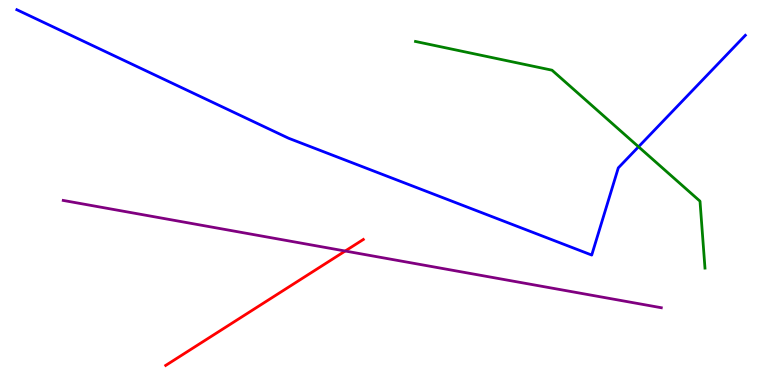[{'lines': ['blue', 'red'], 'intersections': []}, {'lines': ['green', 'red'], 'intersections': []}, {'lines': ['purple', 'red'], 'intersections': [{'x': 4.45, 'y': 3.48}]}, {'lines': ['blue', 'green'], 'intersections': [{'x': 8.24, 'y': 6.19}]}, {'lines': ['blue', 'purple'], 'intersections': []}, {'lines': ['green', 'purple'], 'intersections': []}]